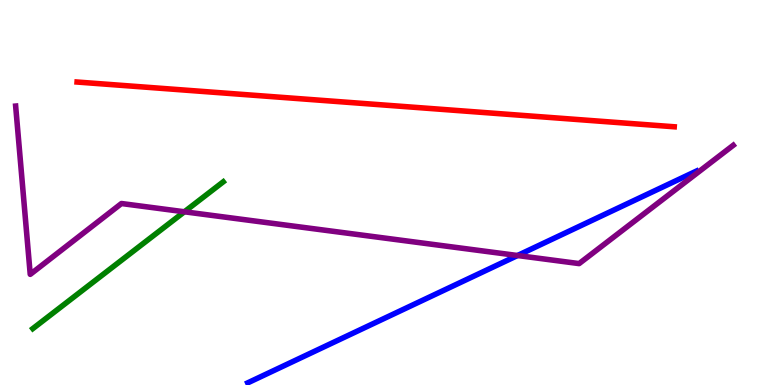[{'lines': ['blue', 'red'], 'intersections': []}, {'lines': ['green', 'red'], 'intersections': []}, {'lines': ['purple', 'red'], 'intersections': []}, {'lines': ['blue', 'green'], 'intersections': []}, {'lines': ['blue', 'purple'], 'intersections': [{'x': 6.68, 'y': 3.36}]}, {'lines': ['green', 'purple'], 'intersections': [{'x': 2.38, 'y': 4.5}]}]